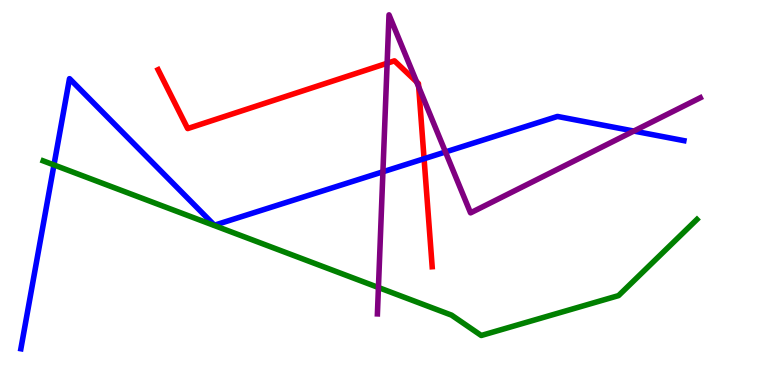[{'lines': ['blue', 'red'], 'intersections': [{'x': 5.47, 'y': 5.88}]}, {'lines': ['green', 'red'], 'intersections': []}, {'lines': ['purple', 'red'], 'intersections': [{'x': 5.0, 'y': 8.36}, {'x': 5.38, 'y': 7.87}, {'x': 5.4, 'y': 7.74}]}, {'lines': ['blue', 'green'], 'intersections': [{'x': 0.696, 'y': 5.72}]}, {'lines': ['blue', 'purple'], 'intersections': [{'x': 4.94, 'y': 5.54}, {'x': 5.75, 'y': 6.05}, {'x': 8.18, 'y': 6.6}]}, {'lines': ['green', 'purple'], 'intersections': [{'x': 4.88, 'y': 2.53}]}]